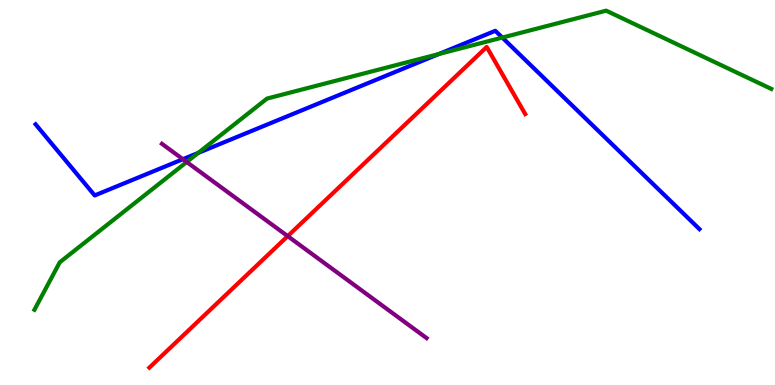[{'lines': ['blue', 'red'], 'intersections': []}, {'lines': ['green', 'red'], 'intersections': []}, {'lines': ['purple', 'red'], 'intersections': [{'x': 3.71, 'y': 3.87}]}, {'lines': ['blue', 'green'], 'intersections': [{'x': 2.56, 'y': 6.03}, {'x': 5.66, 'y': 8.6}, {'x': 6.48, 'y': 9.02}]}, {'lines': ['blue', 'purple'], 'intersections': [{'x': 2.36, 'y': 5.86}]}, {'lines': ['green', 'purple'], 'intersections': [{'x': 2.41, 'y': 5.79}]}]